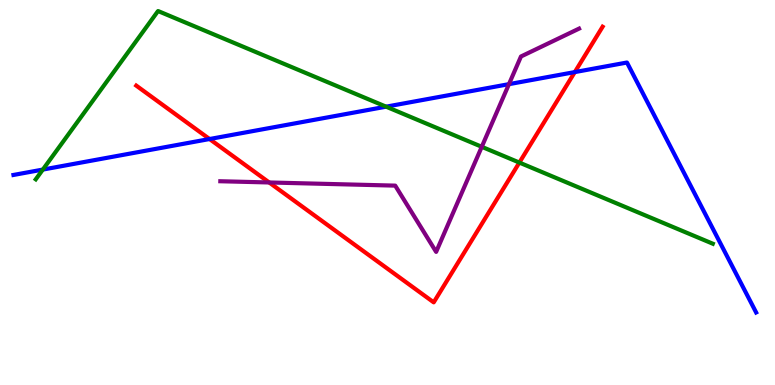[{'lines': ['blue', 'red'], 'intersections': [{'x': 2.7, 'y': 6.39}, {'x': 7.42, 'y': 8.13}]}, {'lines': ['green', 'red'], 'intersections': [{'x': 6.7, 'y': 5.78}]}, {'lines': ['purple', 'red'], 'intersections': [{'x': 3.47, 'y': 5.26}]}, {'lines': ['blue', 'green'], 'intersections': [{'x': 0.553, 'y': 5.6}, {'x': 4.98, 'y': 7.23}]}, {'lines': ['blue', 'purple'], 'intersections': [{'x': 6.57, 'y': 7.81}]}, {'lines': ['green', 'purple'], 'intersections': [{'x': 6.22, 'y': 6.19}]}]